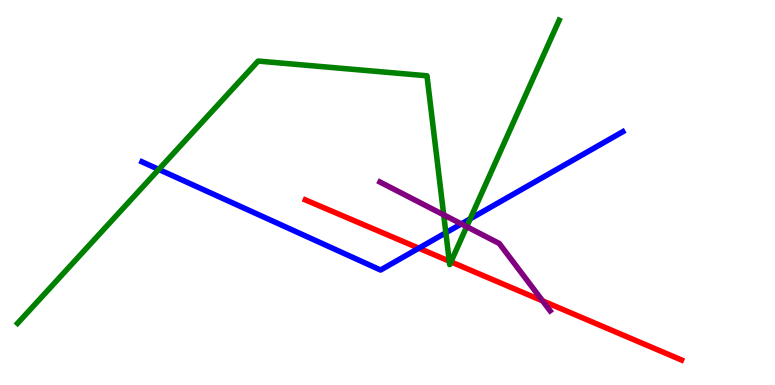[{'lines': ['blue', 'red'], 'intersections': [{'x': 5.4, 'y': 3.55}]}, {'lines': ['green', 'red'], 'intersections': [{'x': 5.8, 'y': 3.22}, {'x': 5.82, 'y': 3.2}]}, {'lines': ['purple', 'red'], 'intersections': [{'x': 7.0, 'y': 2.19}]}, {'lines': ['blue', 'green'], 'intersections': [{'x': 2.05, 'y': 5.6}, {'x': 5.75, 'y': 3.95}, {'x': 6.07, 'y': 4.32}]}, {'lines': ['blue', 'purple'], 'intersections': [{'x': 5.95, 'y': 4.18}]}, {'lines': ['green', 'purple'], 'intersections': [{'x': 5.73, 'y': 4.42}, {'x': 6.02, 'y': 4.11}]}]